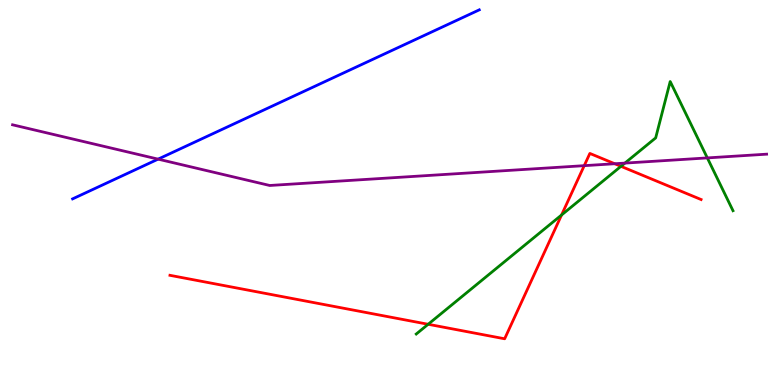[{'lines': ['blue', 'red'], 'intersections': []}, {'lines': ['green', 'red'], 'intersections': [{'x': 5.52, 'y': 1.58}, {'x': 7.25, 'y': 4.42}, {'x': 8.01, 'y': 5.68}]}, {'lines': ['purple', 'red'], 'intersections': [{'x': 7.54, 'y': 5.7}, {'x': 7.93, 'y': 5.75}]}, {'lines': ['blue', 'green'], 'intersections': []}, {'lines': ['blue', 'purple'], 'intersections': [{'x': 2.04, 'y': 5.87}]}, {'lines': ['green', 'purple'], 'intersections': [{'x': 8.06, 'y': 5.76}, {'x': 9.13, 'y': 5.9}]}]